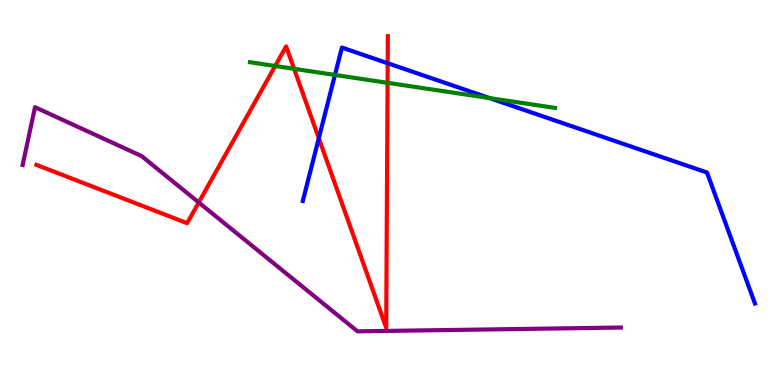[{'lines': ['blue', 'red'], 'intersections': [{'x': 4.11, 'y': 6.41}, {'x': 5.0, 'y': 8.36}]}, {'lines': ['green', 'red'], 'intersections': [{'x': 3.55, 'y': 8.29}, {'x': 3.8, 'y': 8.21}, {'x': 5.0, 'y': 7.85}]}, {'lines': ['purple', 'red'], 'intersections': [{'x': 2.56, 'y': 4.74}]}, {'lines': ['blue', 'green'], 'intersections': [{'x': 4.32, 'y': 8.05}, {'x': 6.32, 'y': 7.45}]}, {'lines': ['blue', 'purple'], 'intersections': []}, {'lines': ['green', 'purple'], 'intersections': []}]